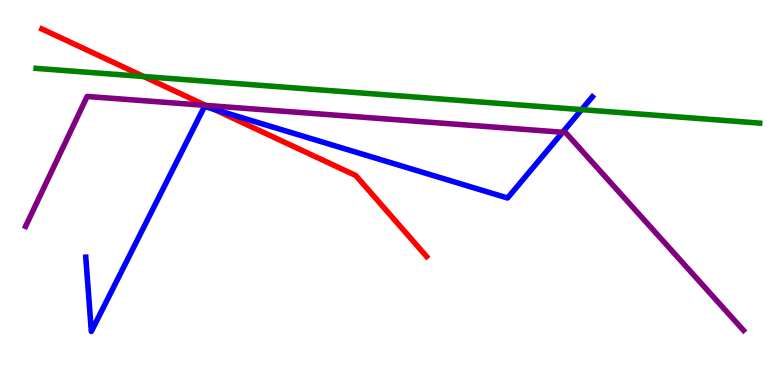[{'lines': ['blue', 'red'], 'intersections': [{'x': 2.76, 'y': 7.17}]}, {'lines': ['green', 'red'], 'intersections': [{'x': 1.85, 'y': 8.01}]}, {'lines': ['purple', 'red'], 'intersections': [{'x': 2.65, 'y': 7.26}]}, {'lines': ['blue', 'green'], 'intersections': [{'x': 7.5, 'y': 7.15}]}, {'lines': ['blue', 'purple'], 'intersections': [{'x': 7.26, 'y': 6.56}]}, {'lines': ['green', 'purple'], 'intersections': []}]